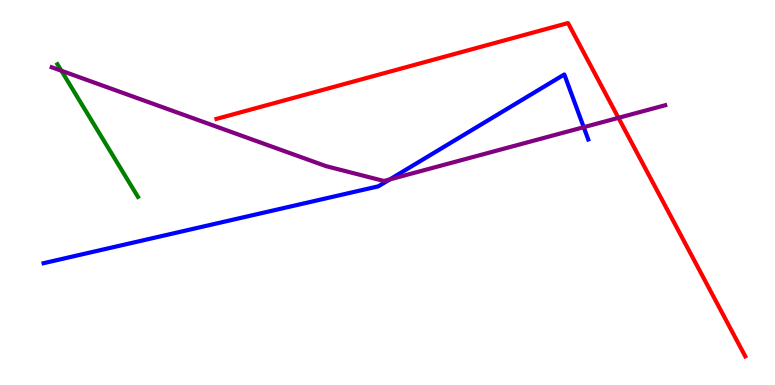[{'lines': ['blue', 'red'], 'intersections': []}, {'lines': ['green', 'red'], 'intersections': []}, {'lines': ['purple', 'red'], 'intersections': [{'x': 7.98, 'y': 6.94}]}, {'lines': ['blue', 'green'], 'intersections': []}, {'lines': ['blue', 'purple'], 'intersections': [{'x': 5.03, 'y': 5.34}, {'x': 7.53, 'y': 6.7}]}, {'lines': ['green', 'purple'], 'intersections': [{'x': 0.792, 'y': 8.16}]}]